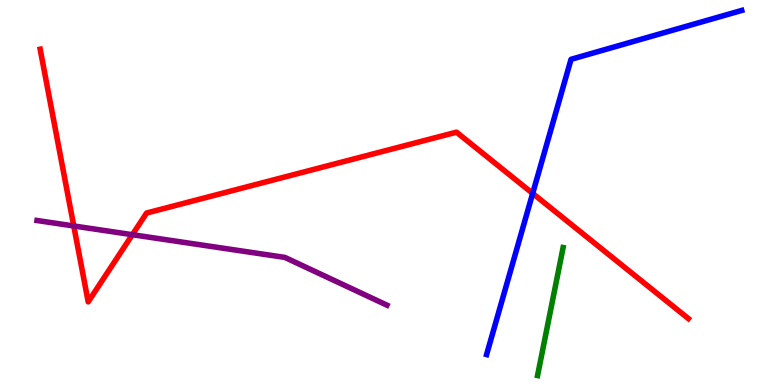[{'lines': ['blue', 'red'], 'intersections': [{'x': 6.87, 'y': 4.98}]}, {'lines': ['green', 'red'], 'intersections': []}, {'lines': ['purple', 'red'], 'intersections': [{'x': 0.952, 'y': 4.13}, {'x': 1.71, 'y': 3.9}]}, {'lines': ['blue', 'green'], 'intersections': []}, {'lines': ['blue', 'purple'], 'intersections': []}, {'lines': ['green', 'purple'], 'intersections': []}]